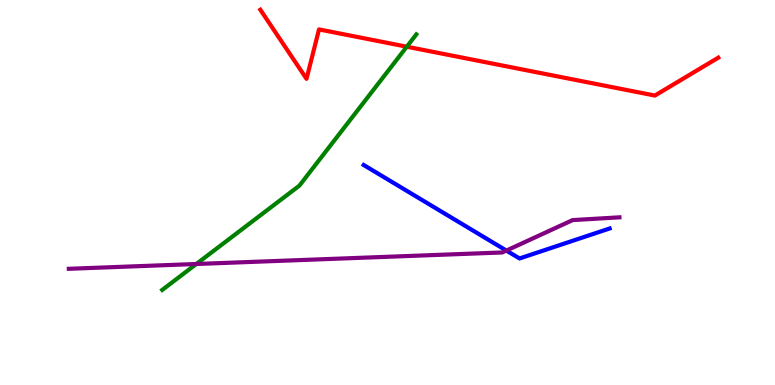[{'lines': ['blue', 'red'], 'intersections': []}, {'lines': ['green', 'red'], 'intersections': [{'x': 5.25, 'y': 8.79}]}, {'lines': ['purple', 'red'], 'intersections': []}, {'lines': ['blue', 'green'], 'intersections': []}, {'lines': ['blue', 'purple'], 'intersections': [{'x': 6.53, 'y': 3.49}]}, {'lines': ['green', 'purple'], 'intersections': [{'x': 2.53, 'y': 3.14}]}]